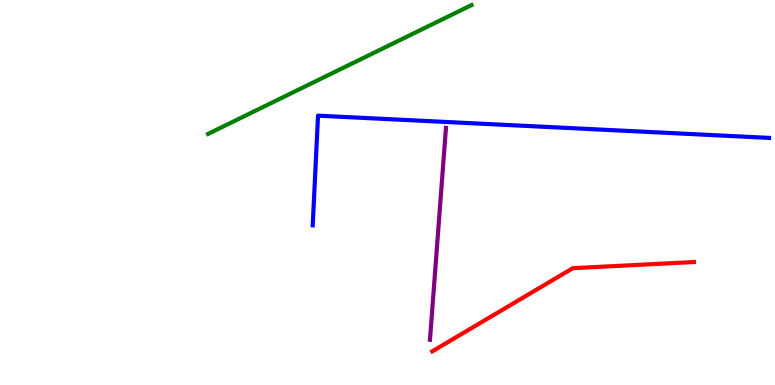[{'lines': ['blue', 'red'], 'intersections': []}, {'lines': ['green', 'red'], 'intersections': []}, {'lines': ['purple', 'red'], 'intersections': []}, {'lines': ['blue', 'green'], 'intersections': []}, {'lines': ['blue', 'purple'], 'intersections': []}, {'lines': ['green', 'purple'], 'intersections': []}]